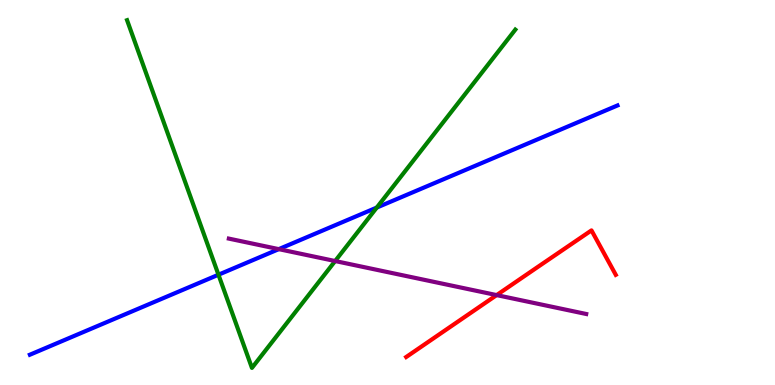[{'lines': ['blue', 'red'], 'intersections': []}, {'lines': ['green', 'red'], 'intersections': []}, {'lines': ['purple', 'red'], 'intersections': [{'x': 6.41, 'y': 2.34}]}, {'lines': ['blue', 'green'], 'intersections': [{'x': 2.82, 'y': 2.86}, {'x': 4.86, 'y': 4.61}]}, {'lines': ['blue', 'purple'], 'intersections': [{'x': 3.6, 'y': 3.53}]}, {'lines': ['green', 'purple'], 'intersections': [{'x': 4.32, 'y': 3.22}]}]